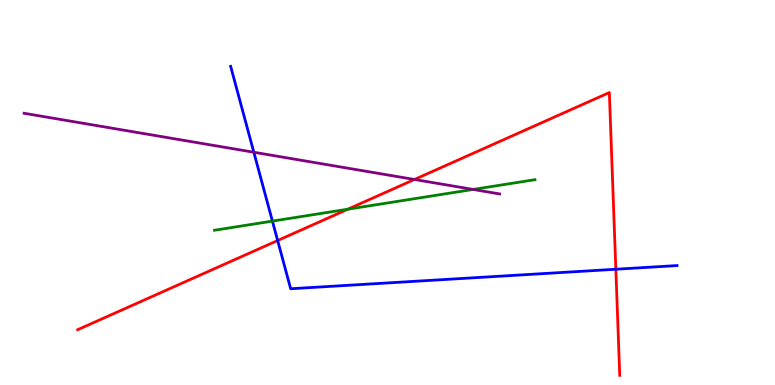[{'lines': ['blue', 'red'], 'intersections': [{'x': 3.58, 'y': 3.75}, {'x': 7.95, 'y': 3.01}]}, {'lines': ['green', 'red'], 'intersections': [{'x': 4.49, 'y': 4.57}]}, {'lines': ['purple', 'red'], 'intersections': [{'x': 5.35, 'y': 5.34}]}, {'lines': ['blue', 'green'], 'intersections': [{'x': 3.52, 'y': 4.26}]}, {'lines': ['blue', 'purple'], 'intersections': [{'x': 3.28, 'y': 6.05}]}, {'lines': ['green', 'purple'], 'intersections': [{'x': 6.1, 'y': 5.08}]}]